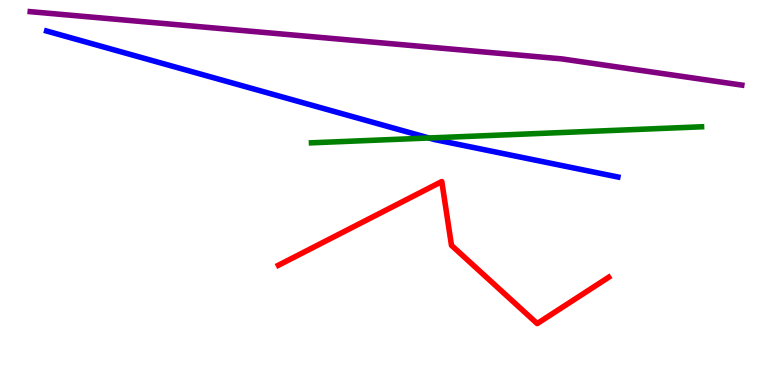[{'lines': ['blue', 'red'], 'intersections': []}, {'lines': ['green', 'red'], 'intersections': []}, {'lines': ['purple', 'red'], 'intersections': []}, {'lines': ['blue', 'green'], 'intersections': [{'x': 5.53, 'y': 6.42}]}, {'lines': ['blue', 'purple'], 'intersections': []}, {'lines': ['green', 'purple'], 'intersections': []}]